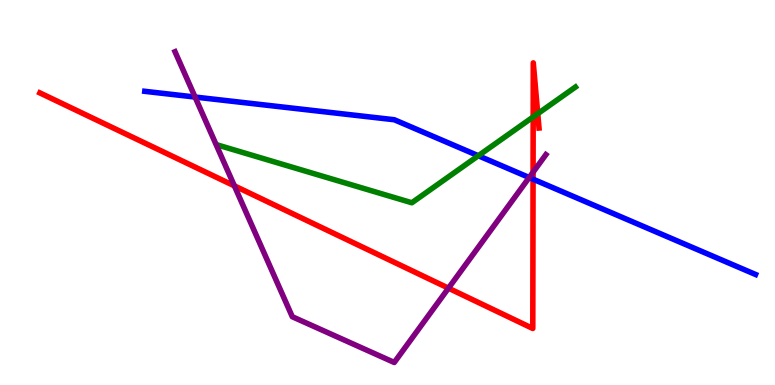[{'lines': ['blue', 'red'], 'intersections': [{'x': 6.88, 'y': 5.35}]}, {'lines': ['green', 'red'], 'intersections': [{'x': 6.88, 'y': 6.96}, {'x': 6.94, 'y': 7.05}]}, {'lines': ['purple', 'red'], 'intersections': [{'x': 3.02, 'y': 5.17}, {'x': 5.79, 'y': 2.52}, {'x': 6.88, 'y': 5.53}]}, {'lines': ['blue', 'green'], 'intersections': [{'x': 6.17, 'y': 5.95}]}, {'lines': ['blue', 'purple'], 'intersections': [{'x': 2.52, 'y': 7.48}, {'x': 6.83, 'y': 5.39}]}, {'lines': ['green', 'purple'], 'intersections': []}]